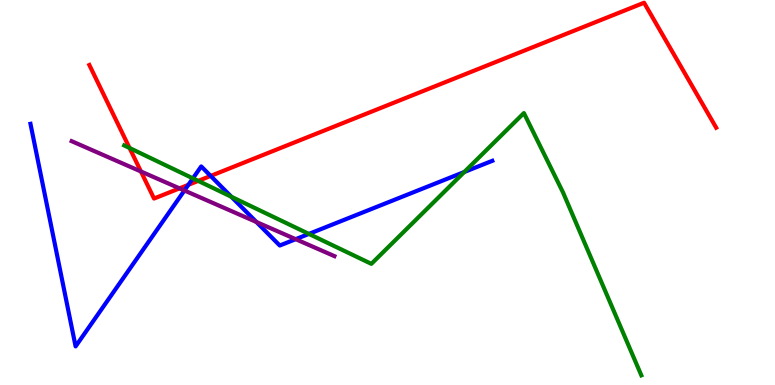[{'lines': ['blue', 'red'], 'intersections': [{'x': 2.43, 'y': 5.2}, {'x': 2.72, 'y': 5.43}]}, {'lines': ['green', 'red'], 'intersections': [{'x': 1.67, 'y': 6.16}, {'x': 2.56, 'y': 5.3}]}, {'lines': ['purple', 'red'], 'intersections': [{'x': 1.82, 'y': 5.55}, {'x': 2.32, 'y': 5.11}]}, {'lines': ['blue', 'green'], 'intersections': [{'x': 2.49, 'y': 5.37}, {'x': 2.99, 'y': 4.89}, {'x': 3.99, 'y': 3.92}, {'x': 5.99, 'y': 5.53}]}, {'lines': ['blue', 'purple'], 'intersections': [{'x': 2.38, 'y': 5.05}, {'x': 3.31, 'y': 4.23}, {'x': 3.82, 'y': 3.79}]}, {'lines': ['green', 'purple'], 'intersections': []}]